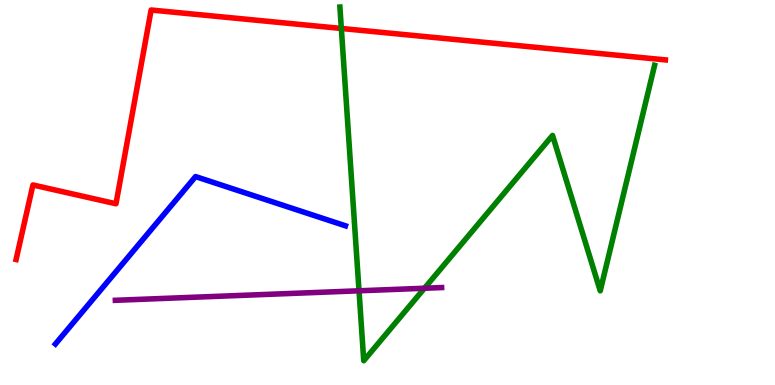[{'lines': ['blue', 'red'], 'intersections': []}, {'lines': ['green', 'red'], 'intersections': [{'x': 4.4, 'y': 9.26}]}, {'lines': ['purple', 'red'], 'intersections': []}, {'lines': ['blue', 'green'], 'intersections': []}, {'lines': ['blue', 'purple'], 'intersections': []}, {'lines': ['green', 'purple'], 'intersections': [{'x': 4.63, 'y': 2.45}, {'x': 5.48, 'y': 2.51}]}]